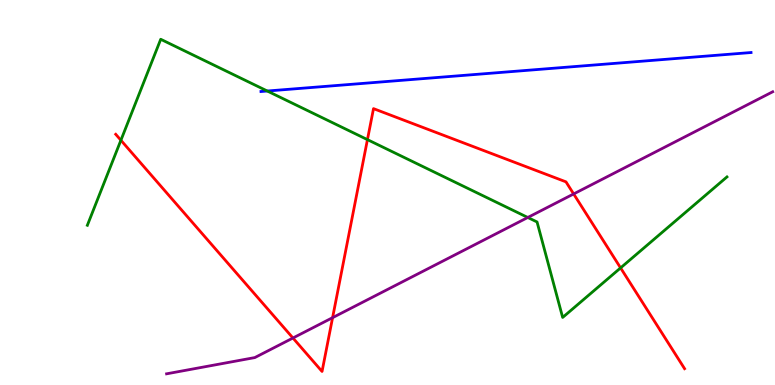[{'lines': ['blue', 'red'], 'intersections': []}, {'lines': ['green', 'red'], 'intersections': [{'x': 1.56, 'y': 6.36}, {'x': 4.74, 'y': 6.37}, {'x': 8.01, 'y': 3.04}]}, {'lines': ['purple', 'red'], 'intersections': [{'x': 3.78, 'y': 1.22}, {'x': 4.29, 'y': 1.75}, {'x': 7.4, 'y': 4.96}]}, {'lines': ['blue', 'green'], 'intersections': [{'x': 3.45, 'y': 7.64}]}, {'lines': ['blue', 'purple'], 'intersections': []}, {'lines': ['green', 'purple'], 'intersections': [{'x': 6.81, 'y': 4.35}]}]